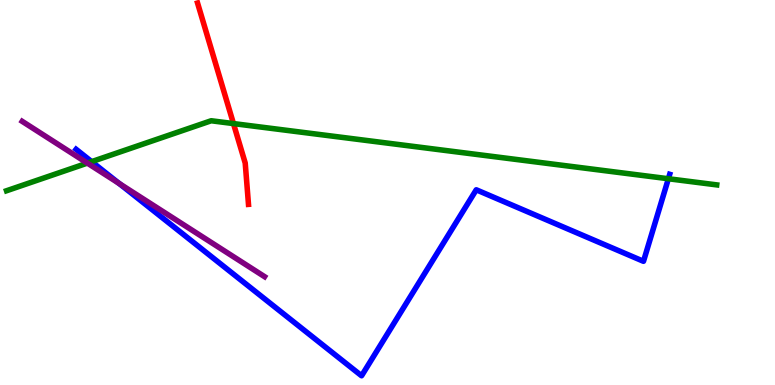[{'lines': ['blue', 'red'], 'intersections': []}, {'lines': ['green', 'red'], 'intersections': [{'x': 3.01, 'y': 6.79}]}, {'lines': ['purple', 'red'], 'intersections': []}, {'lines': ['blue', 'green'], 'intersections': [{'x': 1.18, 'y': 5.8}, {'x': 8.62, 'y': 5.36}]}, {'lines': ['blue', 'purple'], 'intersections': [{'x': 1.54, 'y': 5.23}]}, {'lines': ['green', 'purple'], 'intersections': [{'x': 1.13, 'y': 5.76}]}]